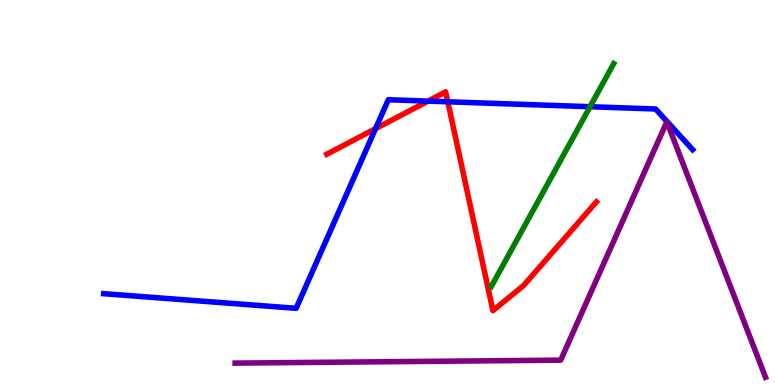[{'lines': ['blue', 'red'], 'intersections': [{'x': 4.85, 'y': 6.66}, {'x': 5.52, 'y': 7.37}, {'x': 5.78, 'y': 7.36}]}, {'lines': ['green', 'red'], 'intersections': []}, {'lines': ['purple', 'red'], 'intersections': []}, {'lines': ['blue', 'green'], 'intersections': [{'x': 7.61, 'y': 7.23}]}, {'lines': ['blue', 'purple'], 'intersections': []}, {'lines': ['green', 'purple'], 'intersections': []}]